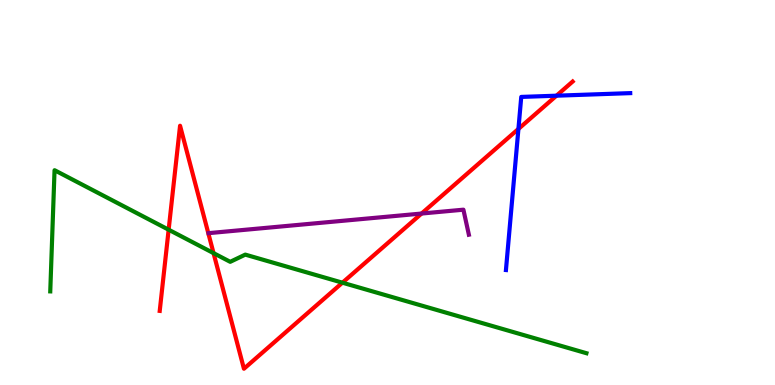[{'lines': ['blue', 'red'], 'intersections': [{'x': 6.69, 'y': 6.65}, {'x': 7.18, 'y': 7.51}]}, {'lines': ['green', 'red'], 'intersections': [{'x': 2.18, 'y': 4.03}, {'x': 2.76, 'y': 3.43}, {'x': 4.42, 'y': 2.66}]}, {'lines': ['purple', 'red'], 'intersections': [{'x': 5.44, 'y': 4.45}]}, {'lines': ['blue', 'green'], 'intersections': []}, {'lines': ['blue', 'purple'], 'intersections': []}, {'lines': ['green', 'purple'], 'intersections': []}]